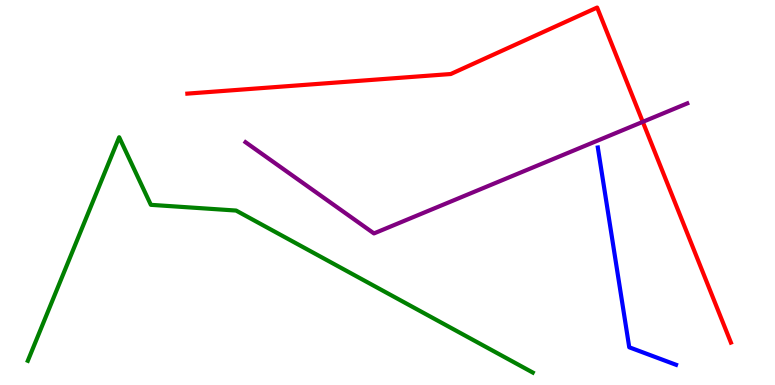[{'lines': ['blue', 'red'], 'intersections': []}, {'lines': ['green', 'red'], 'intersections': []}, {'lines': ['purple', 'red'], 'intersections': [{'x': 8.29, 'y': 6.84}]}, {'lines': ['blue', 'green'], 'intersections': []}, {'lines': ['blue', 'purple'], 'intersections': []}, {'lines': ['green', 'purple'], 'intersections': []}]